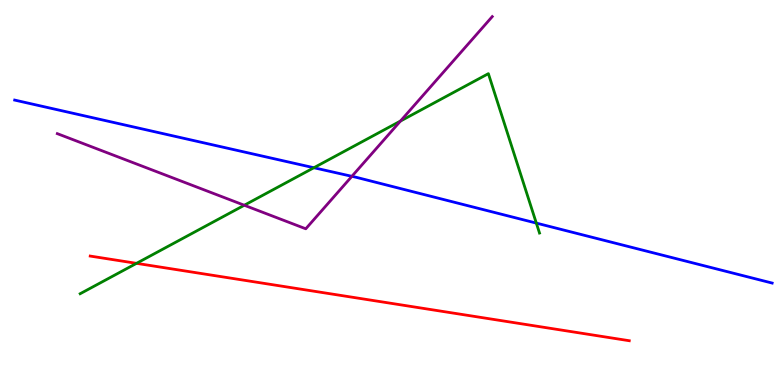[{'lines': ['blue', 'red'], 'intersections': []}, {'lines': ['green', 'red'], 'intersections': [{'x': 1.76, 'y': 3.16}]}, {'lines': ['purple', 'red'], 'intersections': []}, {'lines': ['blue', 'green'], 'intersections': [{'x': 4.05, 'y': 5.64}, {'x': 6.92, 'y': 4.21}]}, {'lines': ['blue', 'purple'], 'intersections': [{'x': 4.54, 'y': 5.42}]}, {'lines': ['green', 'purple'], 'intersections': [{'x': 3.15, 'y': 4.67}, {'x': 5.17, 'y': 6.86}]}]